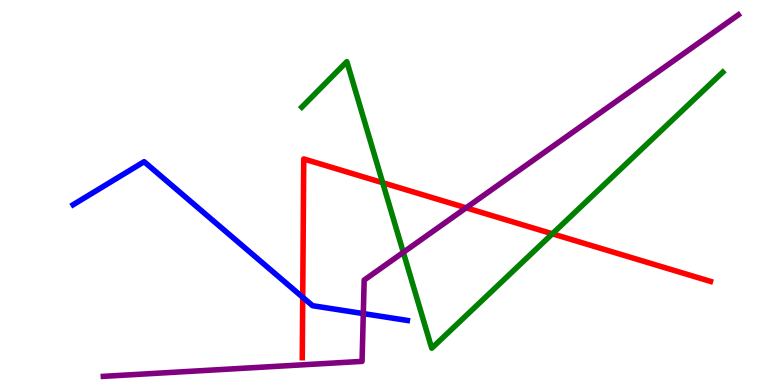[{'lines': ['blue', 'red'], 'intersections': [{'x': 3.91, 'y': 2.28}]}, {'lines': ['green', 'red'], 'intersections': [{'x': 4.94, 'y': 5.25}, {'x': 7.13, 'y': 3.93}]}, {'lines': ['purple', 'red'], 'intersections': [{'x': 6.01, 'y': 4.6}]}, {'lines': ['blue', 'green'], 'intersections': []}, {'lines': ['blue', 'purple'], 'intersections': [{'x': 4.69, 'y': 1.85}]}, {'lines': ['green', 'purple'], 'intersections': [{'x': 5.2, 'y': 3.45}]}]